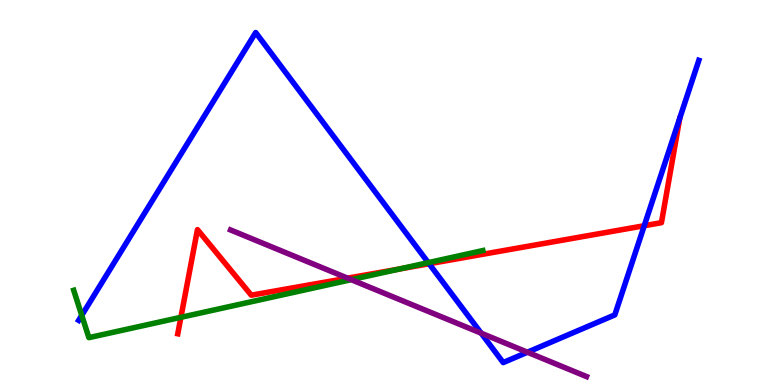[{'lines': ['blue', 'red'], 'intersections': [{'x': 5.54, 'y': 3.15}, {'x': 8.31, 'y': 4.14}]}, {'lines': ['green', 'red'], 'intersections': [{'x': 2.33, 'y': 1.76}, {'x': 5.16, 'y': 3.01}]}, {'lines': ['purple', 'red'], 'intersections': [{'x': 4.49, 'y': 2.77}]}, {'lines': ['blue', 'green'], 'intersections': [{'x': 1.05, 'y': 1.81}, {'x': 5.53, 'y': 3.18}]}, {'lines': ['blue', 'purple'], 'intersections': [{'x': 6.21, 'y': 1.35}, {'x': 6.81, 'y': 0.851}]}, {'lines': ['green', 'purple'], 'intersections': [{'x': 4.53, 'y': 2.74}]}]